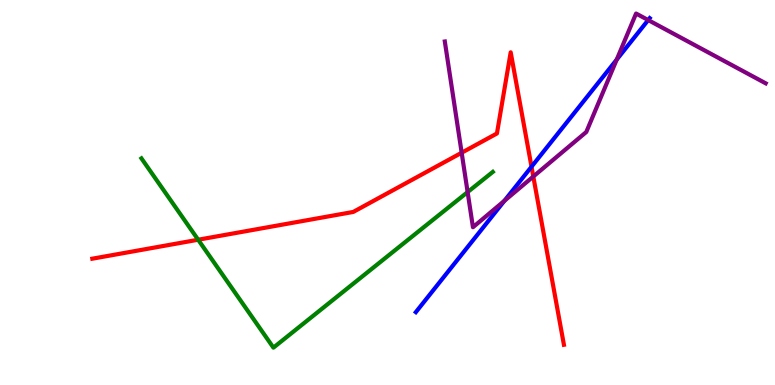[{'lines': ['blue', 'red'], 'intersections': [{'x': 6.86, 'y': 5.67}]}, {'lines': ['green', 'red'], 'intersections': [{'x': 2.56, 'y': 3.77}]}, {'lines': ['purple', 'red'], 'intersections': [{'x': 5.96, 'y': 6.03}, {'x': 6.88, 'y': 5.41}]}, {'lines': ['blue', 'green'], 'intersections': []}, {'lines': ['blue', 'purple'], 'intersections': [{'x': 6.51, 'y': 4.78}, {'x': 7.96, 'y': 8.45}, {'x': 8.36, 'y': 9.48}]}, {'lines': ['green', 'purple'], 'intersections': [{'x': 6.03, 'y': 5.01}]}]